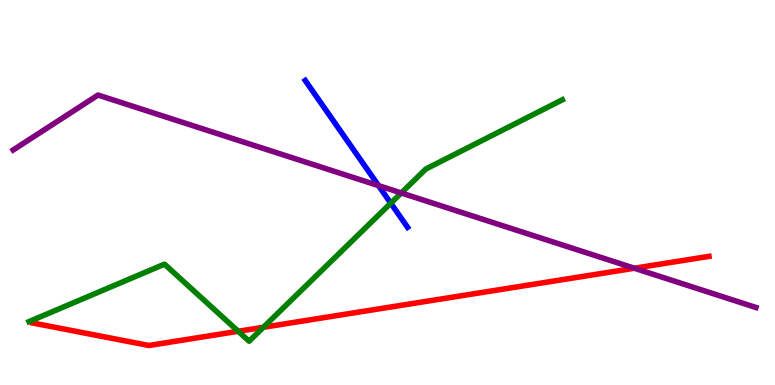[{'lines': ['blue', 'red'], 'intersections': []}, {'lines': ['green', 'red'], 'intersections': [{'x': 3.07, 'y': 1.4}, {'x': 3.4, 'y': 1.5}]}, {'lines': ['purple', 'red'], 'intersections': [{'x': 8.19, 'y': 3.03}]}, {'lines': ['blue', 'green'], 'intersections': [{'x': 5.04, 'y': 4.72}]}, {'lines': ['blue', 'purple'], 'intersections': [{'x': 4.88, 'y': 5.18}]}, {'lines': ['green', 'purple'], 'intersections': [{'x': 5.18, 'y': 4.99}]}]